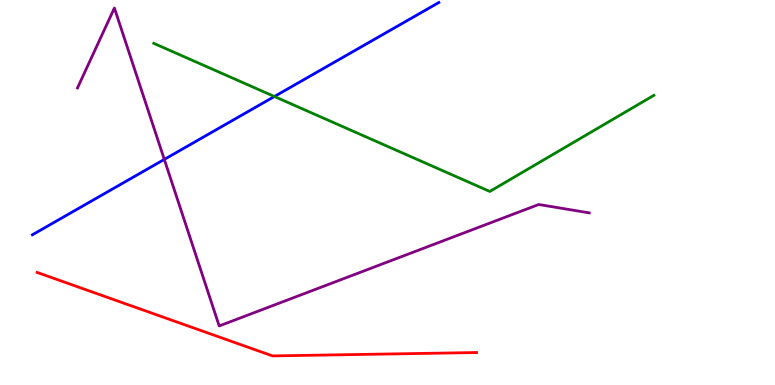[{'lines': ['blue', 'red'], 'intersections': []}, {'lines': ['green', 'red'], 'intersections': []}, {'lines': ['purple', 'red'], 'intersections': []}, {'lines': ['blue', 'green'], 'intersections': [{'x': 3.54, 'y': 7.49}]}, {'lines': ['blue', 'purple'], 'intersections': [{'x': 2.12, 'y': 5.86}]}, {'lines': ['green', 'purple'], 'intersections': []}]